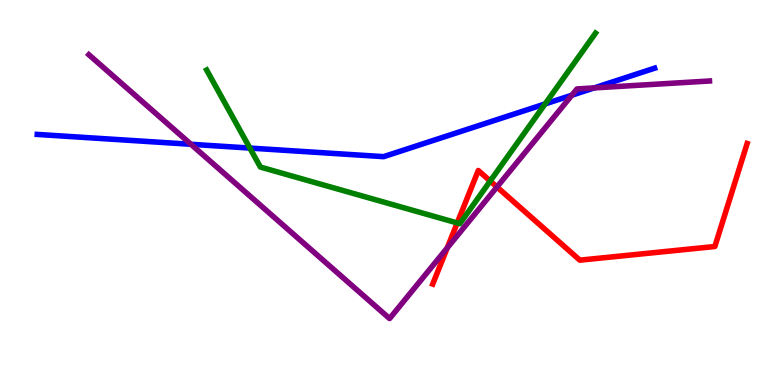[{'lines': ['blue', 'red'], 'intersections': []}, {'lines': ['green', 'red'], 'intersections': [{'x': 5.9, 'y': 4.21}, {'x': 6.33, 'y': 5.3}]}, {'lines': ['purple', 'red'], 'intersections': [{'x': 5.77, 'y': 3.56}, {'x': 6.41, 'y': 5.14}]}, {'lines': ['blue', 'green'], 'intersections': [{'x': 3.22, 'y': 6.15}, {'x': 7.03, 'y': 7.3}]}, {'lines': ['blue', 'purple'], 'intersections': [{'x': 2.46, 'y': 6.25}, {'x': 7.38, 'y': 7.53}, {'x': 7.67, 'y': 7.72}]}, {'lines': ['green', 'purple'], 'intersections': []}]